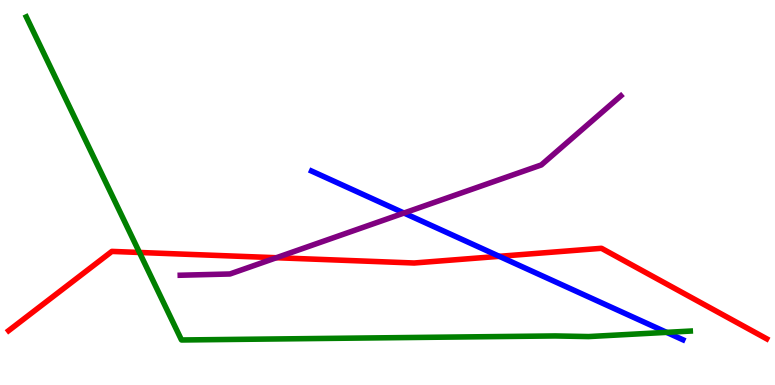[{'lines': ['blue', 'red'], 'intersections': [{'x': 6.44, 'y': 3.34}]}, {'lines': ['green', 'red'], 'intersections': [{'x': 1.8, 'y': 3.44}]}, {'lines': ['purple', 'red'], 'intersections': [{'x': 3.57, 'y': 3.31}]}, {'lines': ['blue', 'green'], 'intersections': [{'x': 8.6, 'y': 1.37}]}, {'lines': ['blue', 'purple'], 'intersections': [{'x': 5.21, 'y': 4.47}]}, {'lines': ['green', 'purple'], 'intersections': []}]